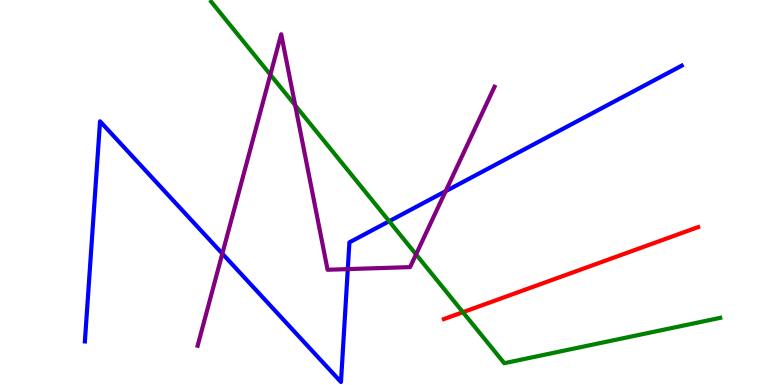[{'lines': ['blue', 'red'], 'intersections': []}, {'lines': ['green', 'red'], 'intersections': [{'x': 5.97, 'y': 1.89}]}, {'lines': ['purple', 'red'], 'intersections': []}, {'lines': ['blue', 'green'], 'intersections': [{'x': 5.02, 'y': 4.25}]}, {'lines': ['blue', 'purple'], 'intersections': [{'x': 2.87, 'y': 3.41}, {'x': 4.49, 'y': 3.01}, {'x': 5.75, 'y': 5.03}]}, {'lines': ['green', 'purple'], 'intersections': [{'x': 3.49, 'y': 8.06}, {'x': 3.81, 'y': 7.26}, {'x': 5.37, 'y': 3.39}]}]